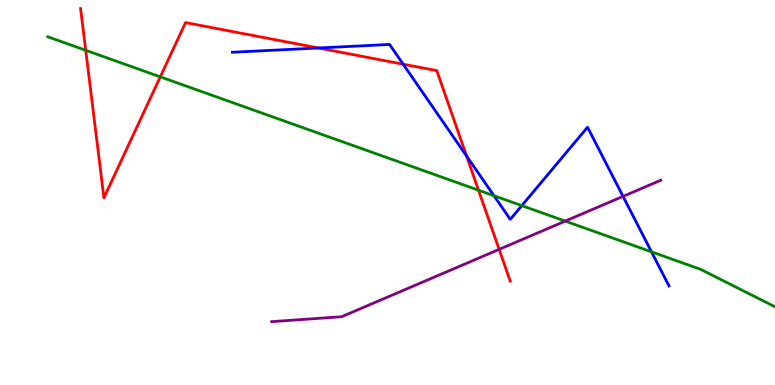[{'lines': ['blue', 'red'], 'intersections': [{'x': 4.11, 'y': 8.75}, {'x': 5.2, 'y': 8.33}, {'x': 6.02, 'y': 5.95}]}, {'lines': ['green', 'red'], 'intersections': [{'x': 1.11, 'y': 8.69}, {'x': 2.07, 'y': 8.0}, {'x': 6.17, 'y': 5.06}]}, {'lines': ['purple', 'red'], 'intersections': [{'x': 6.44, 'y': 3.52}]}, {'lines': ['blue', 'green'], 'intersections': [{'x': 6.37, 'y': 4.92}, {'x': 6.73, 'y': 4.66}, {'x': 8.41, 'y': 3.46}]}, {'lines': ['blue', 'purple'], 'intersections': [{'x': 8.04, 'y': 4.9}]}, {'lines': ['green', 'purple'], 'intersections': [{'x': 7.29, 'y': 4.26}]}]